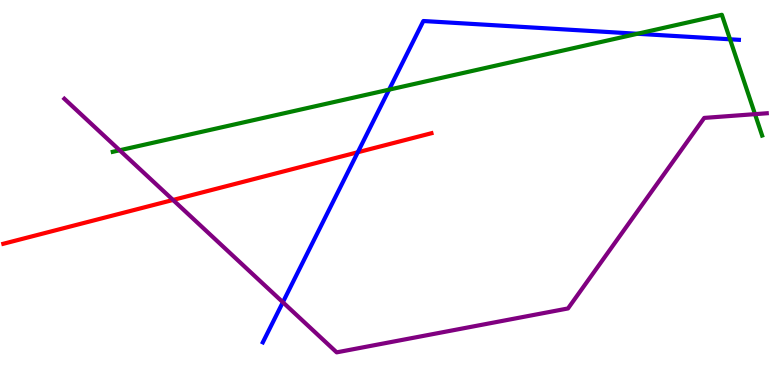[{'lines': ['blue', 'red'], 'intersections': [{'x': 4.62, 'y': 6.05}]}, {'lines': ['green', 'red'], 'intersections': []}, {'lines': ['purple', 'red'], 'intersections': [{'x': 2.23, 'y': 4.81}]}, {'lines': ['blue', 'green'], 'intersections': [{'x': 5.02, 'y': 7.67}, {'x': 8.22, 'y': 9.12}, {'x': 9.42, 'y': 8.98}]}, {'lines': ['blue', 'purple'], 'intersections': [{'x': 3.65, 'y': 2.15}]}, {'lines': ['green', 'purple'], 'intersections': [{'x': 1.54, 'y': 6.1}, {'x': 9.74, 'y': 7.04}]}]